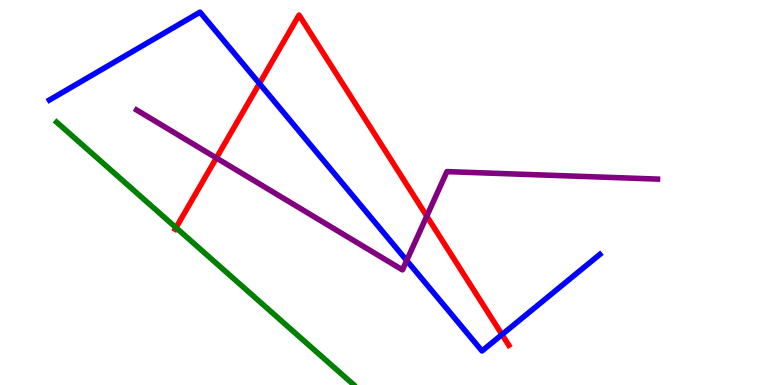[{'lines': ['blue', 'red'], 'intersections': [{'x': 3.35, 'y': 7.83}, {'x': 6.48, 'y': 1.31}]}, {'lines': ['green', 'red'], 'intersections': [{'x': 2.27, 'y': 4.09}]}, {'lines': ['purple', 'red'], 'intersections': [{'x': 2.79, 'y': 5.9}, {'x': 5.51, 'y': 4.39}]}, {'lines': ['blue', 'green'], 'intersections': []}, {'lines': ['blue', 'purple'], 'intersections': [{'x': 5.25, 'y': 3.23}]}, {'lines': ['green', 'purple'], 'intersections': []}]